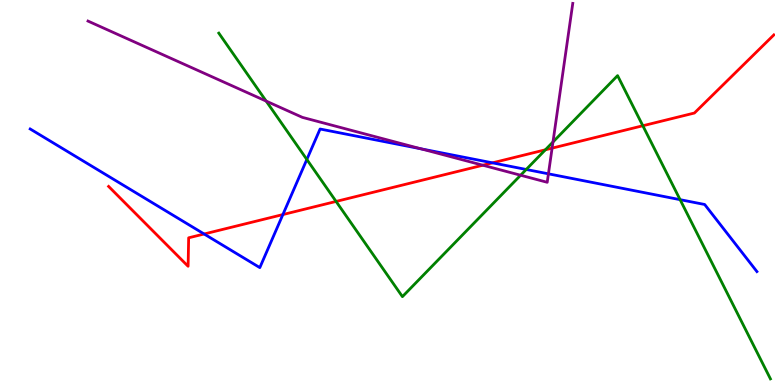[{'lines': ['blue', 'red'], 'intersections': [{'x': 2.63, 'y': 3.92}, {'x': 3.65, 'y': 4.43}, {'x': 6.35, 'y': 5.77}]}, {'lines': ['green', 'red'], 'intersections': [{'x': 4.34, 'y': 4.77}, {'x': 7.04, 'y': 6.11}, {'x': 8.29, 'y': 6.73}]}, {'lines': ['purple', 'red'], 'intersections': [{'x': 6.23, 'y': 5.71}, {'x': 7.12, 'y': 6.15}]}, {'lines': ['blue', 'green'], 'intersections': [{'x': 3.96, 'y': 5.86}, {'x': 6.79, 'y': 5.6}, {'x': 8.78, 'y': 4.81}]}, {'lines': ['blue', 'purple'], 'intersections': [{'x': 5.43, 'y': 6.13}, {'x': 7.08, 'y': 5.49}]}, {'lines': ['green', 'purple'], 'intersections': [{'x': 3.43, 'y': 7.37}, {'x': 6.72, 'y': 5.45}, {'x': 7.14, 'y': 6.31}]}]